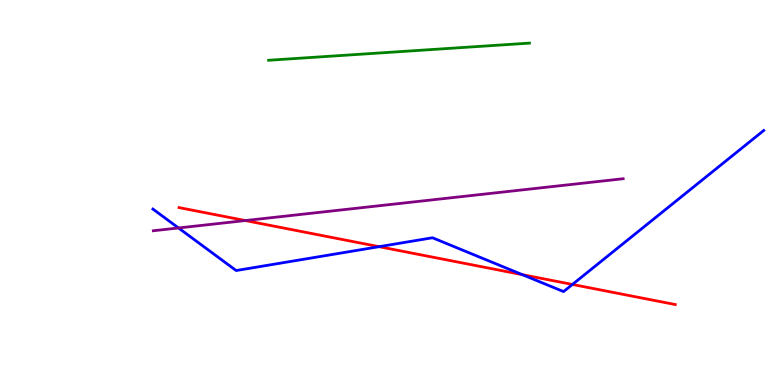[{'lines': ['blue', 'red'], 'intersections': [{'x': 4.89, 'y': 3.59}, {'x': 6.74, 'y': 2.87}, {'x': 7.39, 'y': 2.61}]}, {'lines': ['green', 'red'], 'intersections': []}, {'lines': ['purple', 'red'], 'intersections': [{'x': 3.17, 'y': 4.27}]}, {'lines': ['blue', 'green'], 'intersections': []}, {'lines': ['blue', 'purple'], 'intersections': [{'x': 2.3, 'y': 4.08}]}, {'lines': ['green', 'purple'], 'intersections': []}]